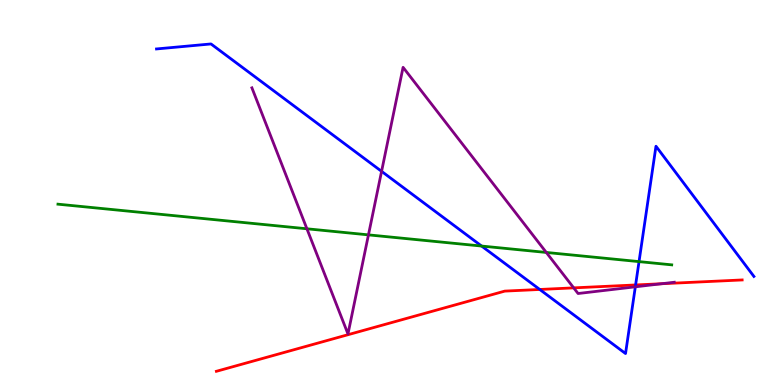[{'lines': ['blue', 'red'], 'intersections': [{'x': 6.96, 'y': 2.48}, {'x': 8.2, 'y': 2.6}]}, {'lines': ['green', 'red'], 'intersections': []}, {'lines': ['purple', 'red'], 'intersections': [{'x': 7.4, 'y': 2.52}, {'x': 8.54, 'y': 2.63}]}, {'lines': ['blue', 'green'], 'intersections': [{'x': 6.21, 'y': 3.61}, {'x': 8.25, 'y': 3.2}]}, {'lines': ['blue', 'purple'], 'intersections': [{'x': 4.92, 'y': 5.55}, {'x': 8.2, 'y': 2.55}]}, {'lines': ['green', 'purple'], 'intersections': [{'x': 3.96, 'y': 4.06}, {'x': 4.75, 'y': 3.9}, {'x': 7.05, 'y': 3.44}]}]